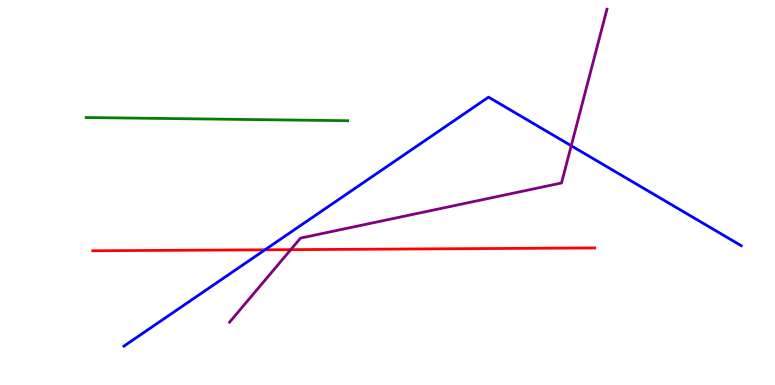[{'lines': ['blue', 'red'], 'intersections': [{'x': 3.42, 'y': 3.51}]}, {'lines': ['green', 'red'], 'intersections': []}, {'lines': ['purple', 'red'], 'intersections': [{'x': 3.75, 'y': 3.52}]}, {'lines': ['blue', 'green'], 'intersections': []}, {'lines': ['blue', 'purple'], 'intersections': [{'x': 7.37, 'y': 6.21}]}, {'lines': ['green', 'purple'], 'intersections': []}]